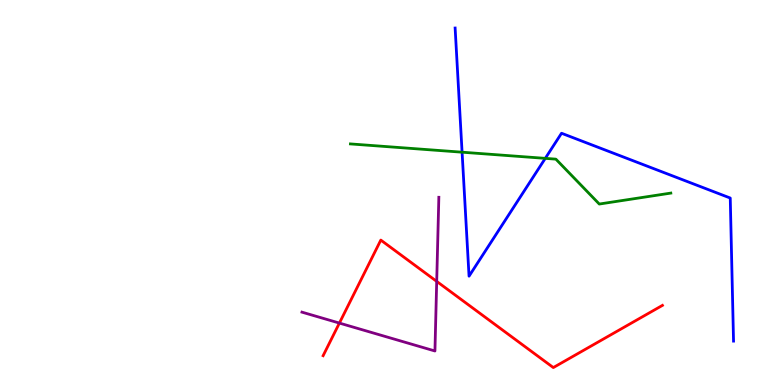[{'lines': ['blue', 'red'], 'intersections': []}, {'lines': ['green', 'red'], 'intersections': []}, {'lines': ['purple', 'red'], 'intersections': [{'x': 4.38, 'y': 1.61}, {'x': 5.63, 'y': 2.69}]}, {'lines': ['blue', 'green'], 'intersections': [{'x': 5.96, 'y': 6.05}, {'x': 7.04, 'y': 5.89}]}, {'lines': ['blue', 'purple'], 'intersections': []}, {'lines': ['green', 'purple'], 'intersections': []}]